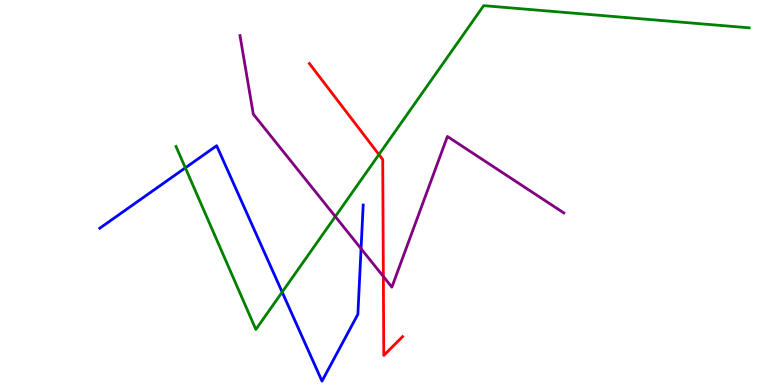[{'lines': ['blue', 'red'], 'intersections': []}, {'lines': ['green', 'red'], 'intersections': [{'x': 4.89, 'y': 5.99}]}, {'lines': ['purple', 'red'], 'intersections': [{'x': 4.95, 'y': 2.82}]}, {'lines': ['blue', 'green'], 'intersections': [{'x': 2.39, 'y': 5.64}, {'x': 3.64, 'y': 2.41}]}, {'lines': ['blue', 'purple'], 'intersections': [{'x': 4.66, 'y': 3.54}]}, {'lines': ['green', 'purple'], 'intersections': [{'x': 4.33, 'y': 4.38}]}]